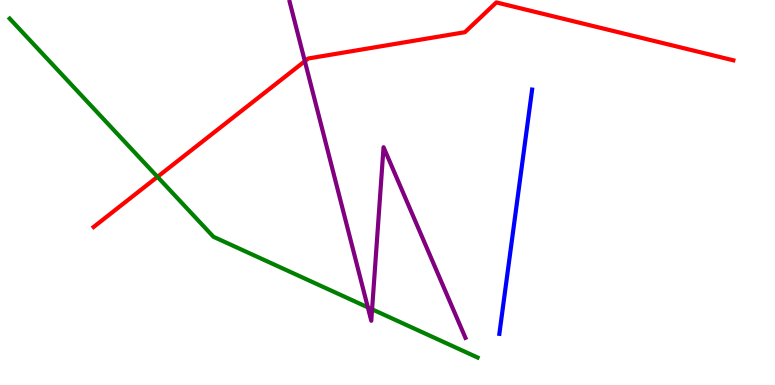[{'lines': ['blue', 'red'], 'intersections': []}, {'lines': ['green', 'red'], 'intersections': [{'x': 2.03, 'y': 5.41}]}, {'lines': ['purple', 'red'], 'intersections': [{'x': 3.93, 'y': 8.41}]}, {'lines': ['blue', 'green'], 'intersections': []}, {'lines': ['blue', 'purple'], 'intersections': []}, {'lines': ['green', 'purple'], 'intersections': [{'x': 4.75, 'y': 2.02}, {'x': 4.8, 'y': 1.97}]}]